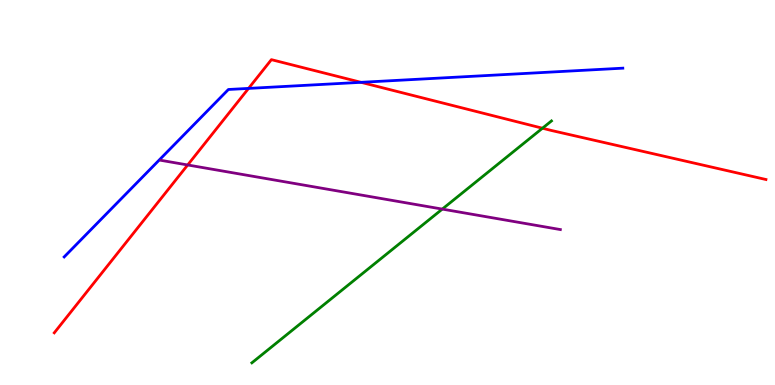[{'lines': ['blue', 'red'], 'intersections': [{'x': 3.21, 'y': 7.7}, {'x': 4.66, 'y': 7.86}]}, {'lines': ['green', 'red'], 'intersections': [{'x': 7.0, 'y': 6.67}]}, {'lines': ['purple', 'red'], 'intersections': [{'x': 2.42, 'y': 5.72}]}, {'lines': ['blue', 'green'], 'intersections': []}, {'lines': ['blue', 'purple'], 'intersections': []}, {'lines': ['green', 'purple'], 'intersections': [{'x': 5.71, 'y': 4.57}]}]